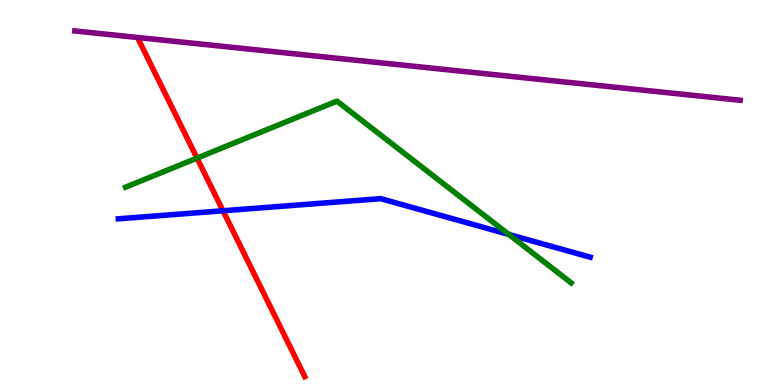[{'lines': ['blue', 'red'], 'intersections': [{'x': 2.88, 'y': 4.53}]}, {'lines': ['green', 'red'], 'intersections': [{'x': 2.54, 'y': 5.89}]}, {'lines': ['purple', 'red'], 'intersections': []}, {'lines': ['blue', 'green'], 'intersections': [{'x': 6.56, 'y': 3.91}]}, {'lines': ['blue', 'purple'], 'intersections': []}, {'lines': ['green', 'purple'], 'intersections': []}]